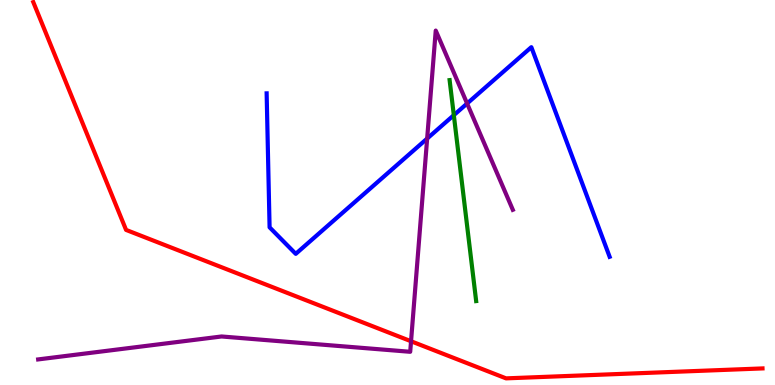[{'lines': ['blue', 'red'], 'intersections': []}, {'lines': ['green', 'red'], 'intersections': []}, {'lines': ['purple', 'red'], 'intersections': [{'x': 5.3, 'y': 1.14}]}, {'lines': ['blue', 'green'], 'intersections': [{'x': 5.86, 'y': 7.01}]}, {'lines': ['blue', 'purple'], 'intersections': [{'x': 5.51, 'y': 6.4}, {'x': 6.03, 'y': 7.31}]}, {'lines': ['green', 'purple'], 'intersections': []}]